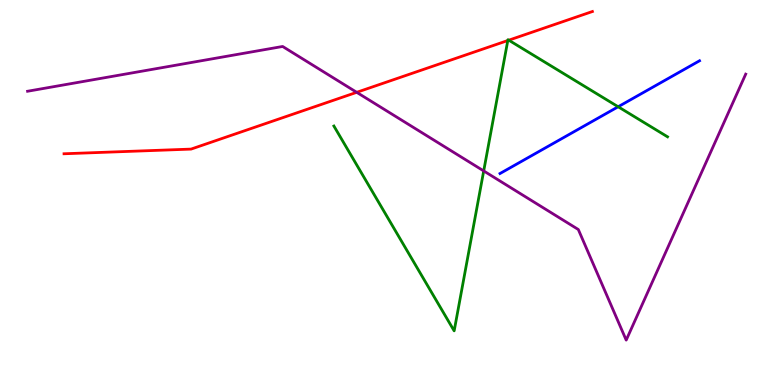[{'lines': ['blue', 'red'], 'intersections': []}, {'lines': ['green', 'red'], 'intersections': [{'x': 6.55, 'y': 8.95}, {'x': 6.56, 'y': 8.96}]}, {'lines': ['purple', 'red'], 'intersections': [{'x': 4.6, 'y': 7.6}]}, {'lines': ['blue', 'green'], 'intersections': [{'x': 7.98, 'y': 7.23}]}, {'lines': ['blue', 'purple'], 'intersections': []}, {'lines': ['green', 'purple'], 'intersections': [{'x': 6.24, 'y': 5.56}]}]